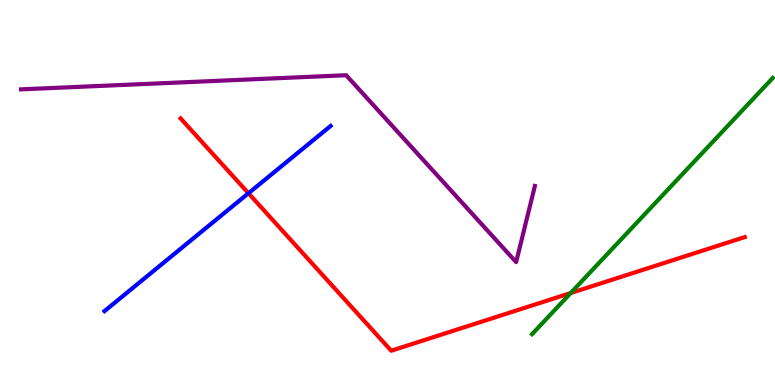[{'lines': ['blue', 'red'], 'intersections': [{'x': 3.21, 'y': 4.98}]}, {'lines': ['green', 'red'], 'intersections': [{'x': 7.36, 'y': 2.39}]}, {'lines': ['purple', 'red'], 'intersections': []}, {'lines': ['blue', 'green'], 'intersections': []}, {'lines': ['blue', 'purple'], 'intersections': []}, {'lines': ['green', 'purple'], 'intersections': []}]